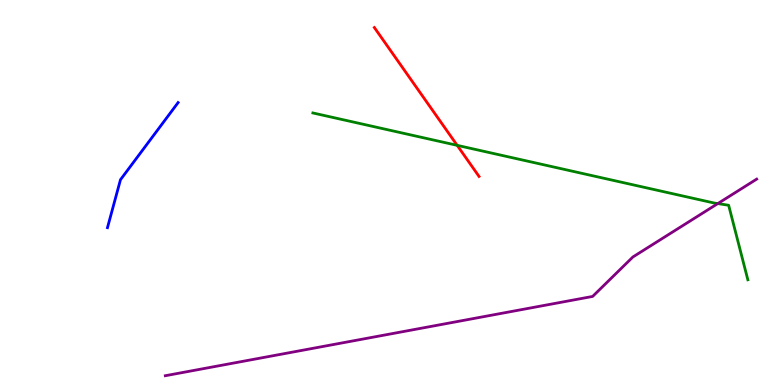[{'lines': ['blue', 'red'], 'intersections': []}, {'lines': ['green', 'red'], 'intersections': [{'x': 5.9, 'y': 6.22}]}, {'lines': ['purple', 'red'], 'intersections': []}, {'lines': ['blue', 'green'], 'intersections': []}, {'lines': ['blue', 'purple'], 'intersections': []}, {'lines': ['green', 'purple'], 'intersections': [{'x': 9.26, 'y': 4.71}]}]